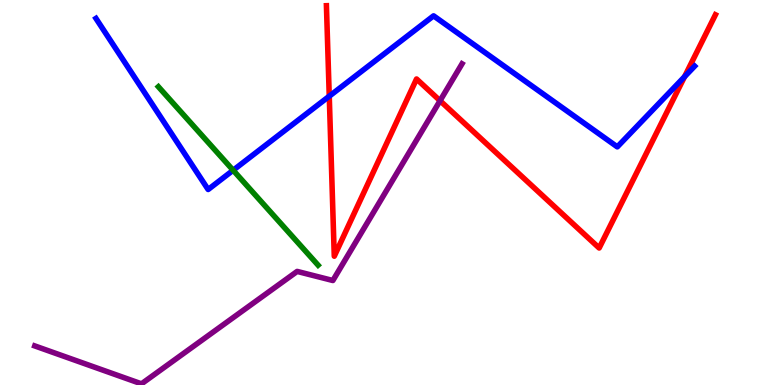[{'lines': ['blue', 'red'], 'intersections': [{'x': 4.25, 'y': 7.5}, {'x': 8.83, 'y': 8.01}]}, {'lines': ['green', 'red'], 'intersections': []}, {'lines': ['purple', 'red'], 'intersections': [{'x': 5.68, 'y': 7.38}]}, {'lines': ['blue', 'green'], 'intersections': [{'x': 3.01, 'y': 5.58}]}, {'lines': ['blue', 'purple'], 'intersections': []}, {'lines': ['green', 'purple'], 'intersections': []}]